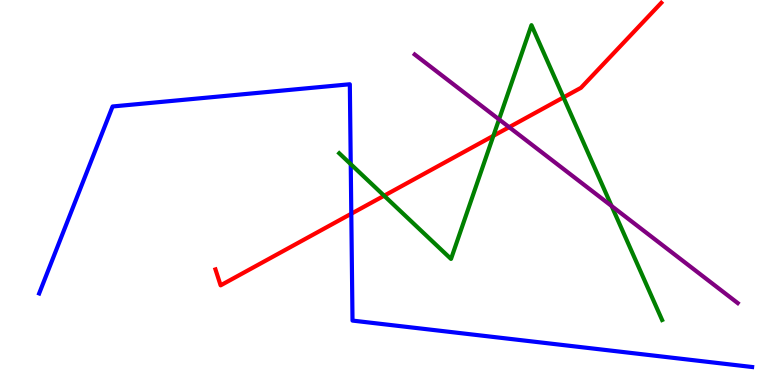[{'lines': ['blue', 'red'], 'intersections': [{'x': 4.53, 'y': 4.45}]}, {'lines': ['green', 'red'], 'intersections': [{'x': 4.96, 'y': 4.92}, {'x': 6.37, 'y': 6.47}, {'x': 7.27, 'y': 7.47}]}, {'lines': ['purple', 'red'], 'intersections': [{'x': 6.57, 'y': 6.7}]}, {'lines': ['blue', 'green'], 'intersections': [{'x': 4.53, 'y': 5.74}]}, {'lines': ['blue', 'purple'], 'intersections': []}, {'lines': ['green', 'purple'], 'intersections': [{'x': 6.44, 'y': 6.9}, {'x': 7.89, 'y': 4.65}]}]